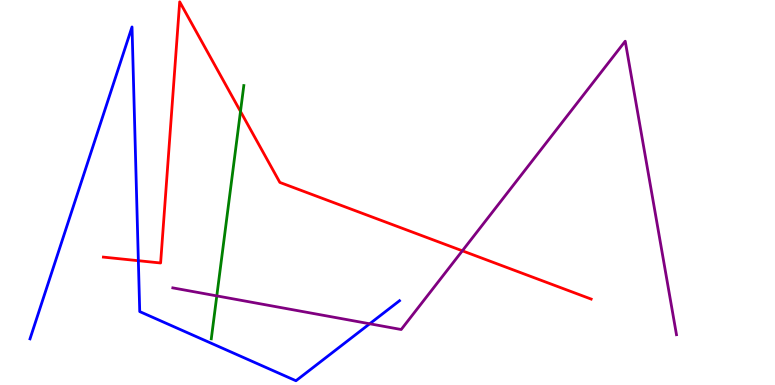[{'lines': ['blue', 'red'], 'intersections': [{'x': 1.79, 'y': 3.23}]}, {'lines': ['green', 'red'], 'intersections': [{'x': 3.1, 'y': 7.11}]}, {'lines': ['purple', 'red'], 'intersections': [{'x': 5.97, 'y': 3.49}]}, {'lines': ['blue', 'green'], 'intersections': []}, {'lines': ['blue', 'purple'], 'intersections': [{'x': 4.77, 'y': 1.59}]}, {'lines': ['green', 'purple'], 'intersections': [{'x': 2.8, 'y': 2.31}]}]